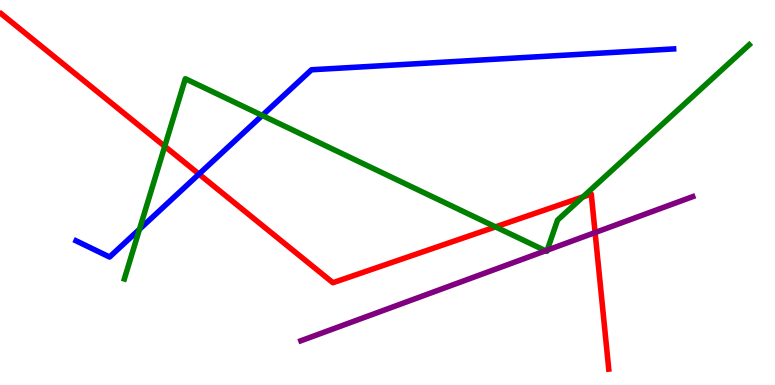[{'lines': ['blue', 'red'], 'intersections': [{'x': 2.57, 'y': 5.48}]}, {'lines': ['green', 'red'], 'intersections': [{'x': 2.13, 'y': 6.2}, {'x': 6.39, 'y': 4.11}, {'x': 7.52, 'y': 4.89}]}, {'lines': ['purple', 'red'], 'intersections': [{'x': 7.68, 'y': 3.96}]}, {'lines': ['blue', 'green'], 'intersections': [{'x': 1.8, 'y': 4.05}, {'x': 3.38, 'y': 7.0}]}, {'lines': ['blue', 'purple'], 'intersections': []}, {'lines': ['green', 'purple'], 'intersections': [{'x': 7.04, 'y': 3.49}, {'x': 7.06, 'y': 3.5}]}]